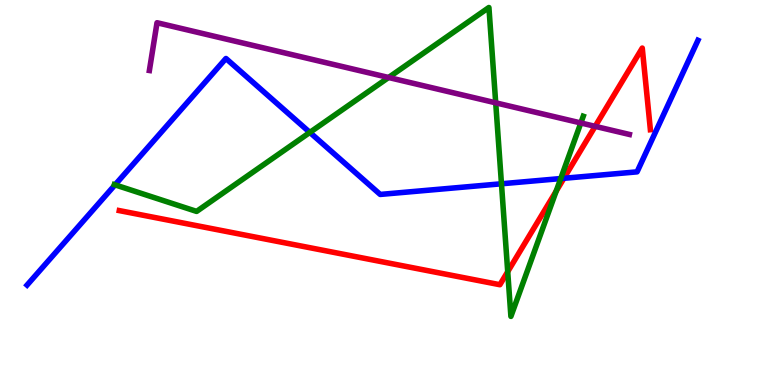[{'lines': ['blue', 'red'], 'intersections': [{'x': 7.28, 'y': 5.37}]}, {'lines': ['green', 'red'], 'intersections': [{'x': 6.55, 'y': 2.94}, {'x': 7.18, 'y': 5.04}]}, {'lines': ['purple', 'red'], 'intersections': [{'x': 7.68, 'y': 6.72}]}, {'lines': ['blue', 'green'], 'intersections': [{'x': 1.48, 'y': 5.2}, {'x': 4.0, 'y': 6.56}, {'x': 6.47, 'y': 5.23}, {'x': 7.24, 'y': 5.36}]}, {'lines': ['blue', 'purple'], 'intersections': []}, {'lines': ['green', 'purple'], 'intersections': [{'x': 5.01, 'y': 7.99}, {'x': 6.4, 'y': 7.33}, {'x': 7.49, 'y': 6.81}]}]